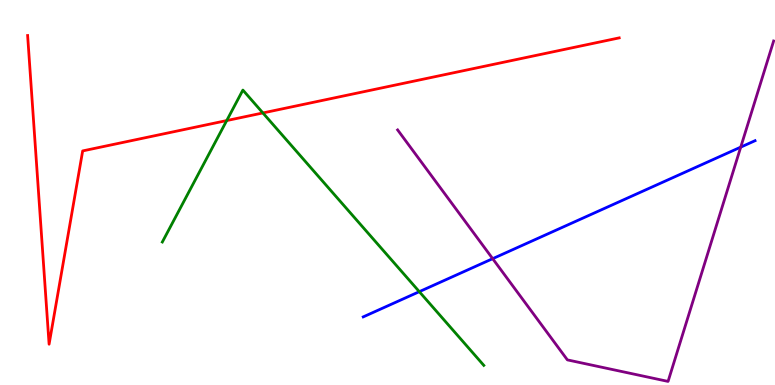[{'lines': ['blue', 'red'], 'intersections': []}, {'lines': ['green', 'red'], 'intersections': [{'x': 2.93, 'y': 6.87}, {'x': 3.39, 'y': 7.07}]}, {'lines': ['purple', 'red'], 'intersections': []}, {'lines': ['blue', 'green'], 'intersections': [{'x': 5.41, 'y': 2.42}]}, {'lines': ['blue', 'purple'], 'intersections': [{'x': 6.36, 'y': 3.28}, {'x': 9.56, 'y': 6.18}]}, {'lines': ['green', 'purple'], 'intersections': []}]